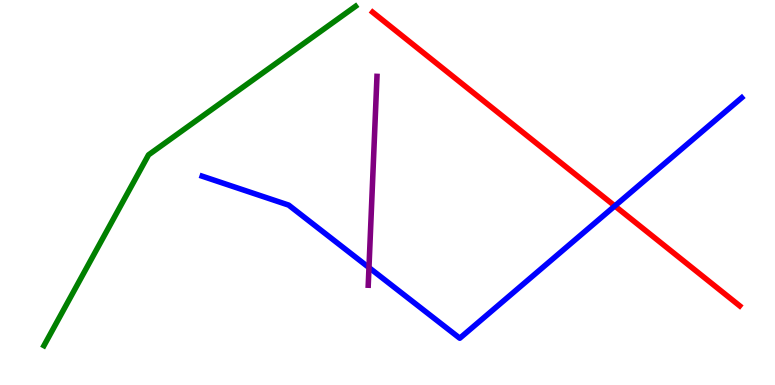[{'lines': ['blue', 'red'], 'intersections': [{'x': 7.93, 'y': 4.65}]}, {'lines': ['green', 'red'], 'intersections': []}, {'lines': ['purple', 'red'], 'intersections': []}, {'lines': ['blue', 'green'], 'intersections': []}, {'lines': ['blue', 'purple'], 'intersections': [{'x': 4.76, 'y': 3.05}]}, {'lines': ['green', 'purple'], 'intersections': []}]